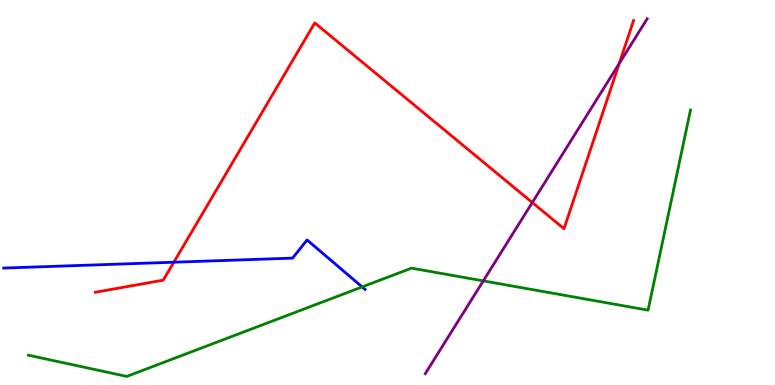[{'lines': ['blue', 'red'], 'intersections': [{'x': 2.24, 'y': 3.19}]}, {'lines': ['green', 'red'], 'intersections': []}, {'lines': ['purple', 'red'], 'intersections': [{'x': 6.87, 'y': 4.74}, {'x': 7.99, 'y': 8.35}]}, {'lines': ['blue', 'green'], 'intersections': [{'x': 4.67, 'y': 2.55}]}, {'lines': ['blue', 'purple'], 'intersections': []}, {'lines': ['green', 'purple'], 'intersections': [{'x': 6.24, 'y': 2.7}]}]